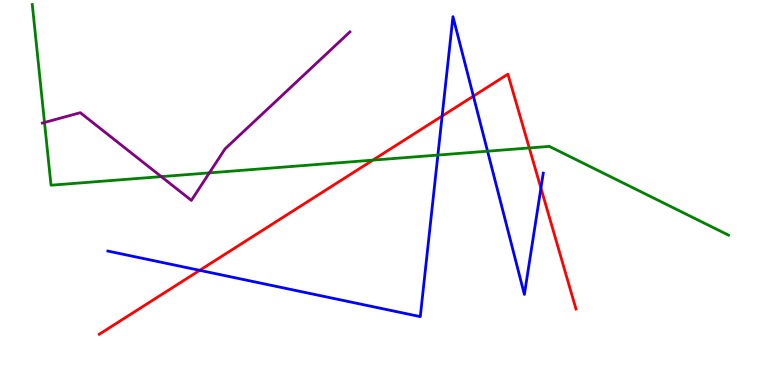[{'lines': ['blue', 'red'], 'intersections': [{'x': 2.58, 'y': 2.98}, {'x': 5.7, 'y': 6.99}, {'x': 6.11, 'y': 7.5}, {'x': 6.98, 'y': 5.11}]}, {'lines': ['green', 'red'], 'intersections': [{'x': 4.81, 'y': 5.84}, {'x': 6.83, 'y': 6.16}]}, {'lines': ['purple', 'red'], 'intersections': []}, {'lines': ['blue', 'green'], 'intersections': [{'x': 5.65, 'y': 5.97}, {'x': 6.29, 'y': 6.07}]}, {'lines': ['blue', 'purple'], 'intersections': []}, {'lines': ['green', 'purple'], 'intersections': [{'x': 0.574, 'y': 6.82}, {'x': 2.08, 'y': 5.41}, {'x': 2.7, 'y': 5.51}]}]